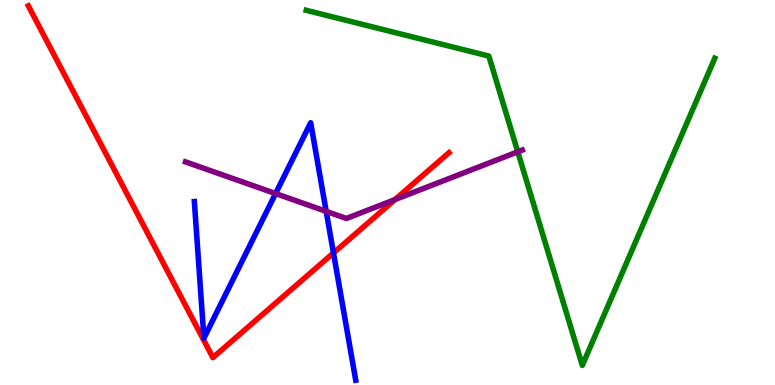[{'lines': ['blue', 'red'], 'intersections': [{'x': 4.3, 'y': 3.43}]}, {'lines': ['green', 'red'], 'intersections': []}, {'lines': ['purple', 'red'], 'intersections': [{'x': 5.1, 'y': 4.82}]}, {'lines': ['blue', 'green'], 'intersections': []}, {'lines': ['blue', 'purple'], 'intersections': [{'x': 3.56, 'y': 4.97}, {'x': 4.21, 'y': 4.51}]}, {'lines': ['green', 'purple'], 'intersections': [{'x': 6.68, 'y': 6.06}]}]